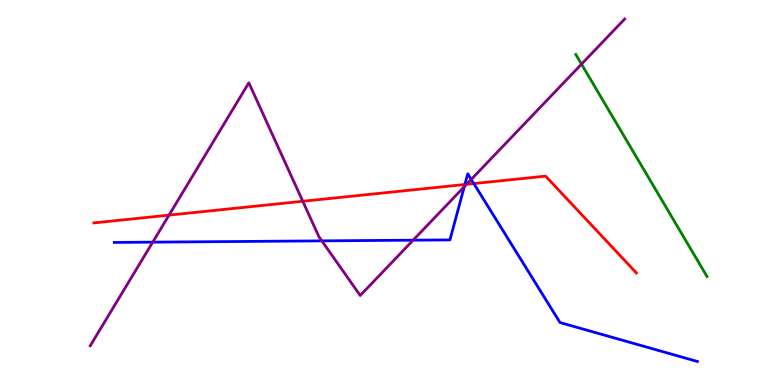[{'lines': ['blue', 'red'], 'intersections': [{'x': 6.0, 'y': 5.21}, {'x': 6.11, 'y': 5.23}]}, {'lines': ['green', 'red'], 'intersections': []}, {'lines': ['purple', 'red'], 'intersections': [{'x': 2.18, 'y': 4.41}, {'x': 3.91, 'y': 4.77}, {'x': 6.02, 'y': 5.21}]}, {'lines': ['blue', 'green'], 'intersections': []}, {'lines': ['blue', 'purple'], 'intersections': [{'x': 1.97, 'y': 3.71}, {'x': 4.15, 'y': 3.74}, {'x': 5.33, 'y': 3.76}, {'x': 5.99, 'y': 5.15}, {'x': 6.08, 'y': 5.34}]}, {'lines': ['green', 'purple'], 'intersections': [{'x': 7.5, 'y': 8.33}]}]